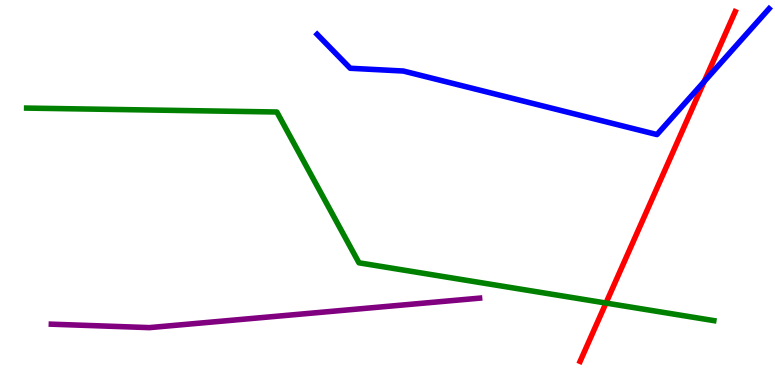[{'lines': ['blue', 'red'], 'intersections': [{'x': 9.09, 'y': 7.88}]}, {'lines': ['green', 'red'], 'intersections': [{'x': 7.82, 'y': 2.13}]}, {'lines': ['purple', 'red'], 'intersections': []}, {'lines': ['blue', 'green'], 'intersections': []}, {'lines': ['blue', 'purple'], 'intersections': []}, {'lines': ['green', 'purple'], 'intersections': []}]